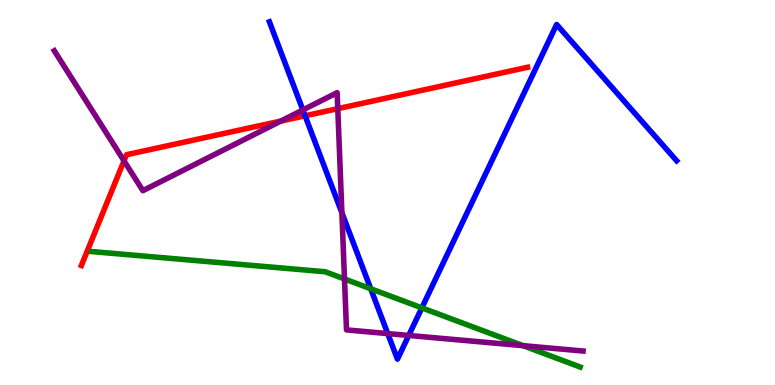[{'lines': ['blue', 'red'], 'intersections': [{'x': 3.94, 'y': 6.99}]}, {'lines': ['green', 'red'], 'intersections': []}, {'lines': ['purple', 'red'], 'intersections': [{'x': 1.6, 'y': 5.82}, {'x': 3.62, 'y': 6.85}, {'x': 4.36, 'y': 7.18}]}, {'lines': ['blue', 'green'], 'intersections': [{'x': 4.78, 'y': 2.5}, {'x': 5.44, 'y': 2.0}]}, {'lines': ['blue', 'purple'], 'intersections': [{'x': 3.91, 'y': 7.14}, {'x': 4.41, 'y': 4.47}, {'x': 5.0, 'y': 1.34}, {'x': 5.27, 'y': 1.29}]}, {'lines': ['green', 'purple'], 'intersections': [{'x': 4.45, 'y': 2.75}, {'x': 6.75, 'y': 1.02}]}]